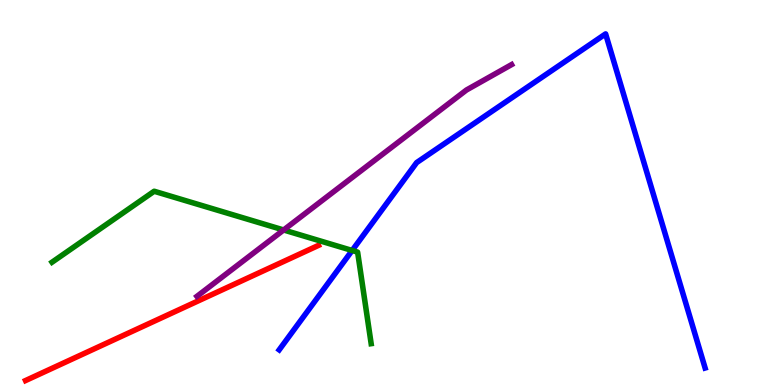[{'lines': ['blue', 'red'], 'intersections': []}, {'lines': ['green', 'red'], 'intersections': []}, {'lines': ['purple', 'red'], 'intersections': []}, {'lines': ['blue', 'green'], 'intersections': [{'x': 4.54, 'y': 3.49}]}, {'lines': ['blue', 'purple'], 'intersections': []}, {'lines': ['green', 'purple'], 'intersections': [{'x': 3.66, 'y': 4.03}]}]